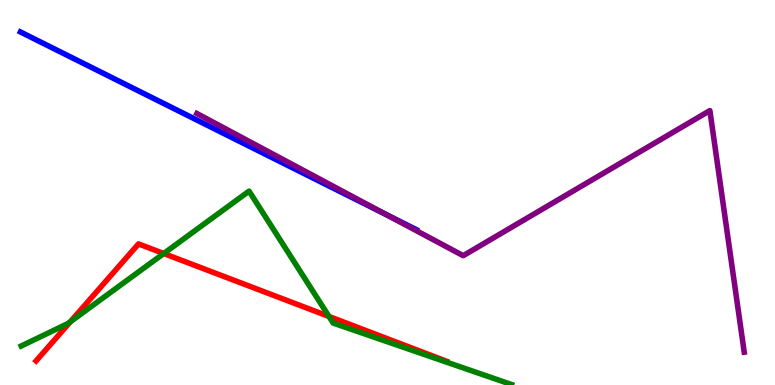[{'lines': ['blue', 'red'], 'intersections': []}, {'lines': ['green', 'red'], 'intersections': [{'x': 0.907, 'y': 1.64}, {'x': 2.11, 'y': 3.42}, {'x': 4.24, 'y': 1.78}]}, {'lines': ['purple', 'red'], 'intersections': []}, {'lines': ['blue', 'green'], 'intersections': []}, {'lines': ['blue', 'purple'], 'intersections': [{'x': 4.98, 'y': 4.43}]}, {'lines': ['green', 'purple'], 'intersections': []}]